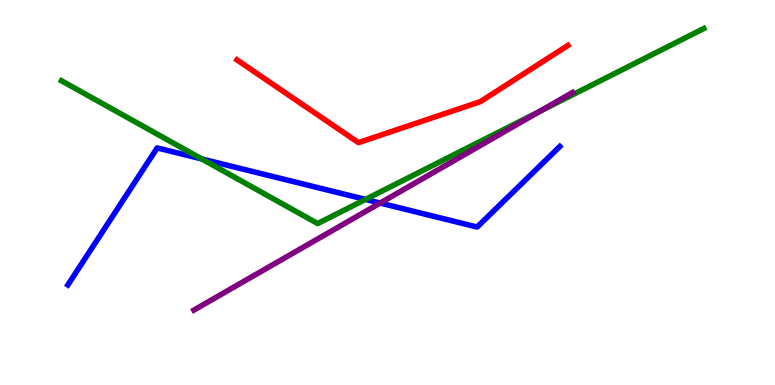[{'lines': ['blue', 'red'], 'intersections': []}, {'lines': ['green', 'red'], 'intersections': []}, {'lines': ['purple', 'red'], 'intersections': []}, {'lines': ['blue', 'green'], 'intersections': [{'x': 2.6, 'y': 5.87}, {'x': 4.72, 'y': 4.82}]}, {'lines': ['blue', 'purple'], 'intersections': [{'x': 4.91, 'y': 4.73}]}, {'lines': ['green', 'purple'], 'intersections': [{'x': 6.96, 'y': 7.1}]}]